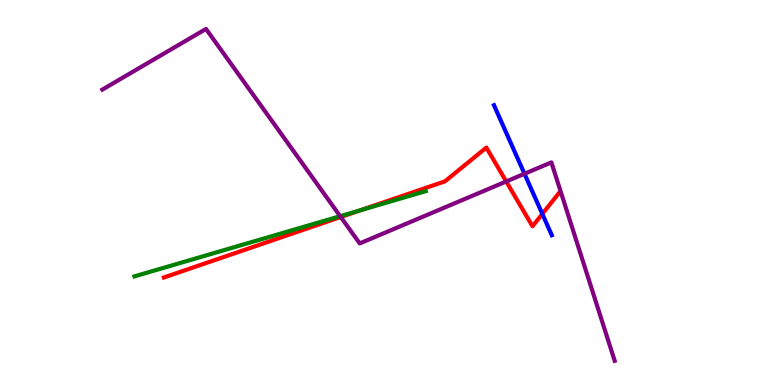[{'lines': ['blue', 'red'], 'intersections': [{'x': 7.0, 'y': 4.44}]}, {'lines': ['green', 'red'], 'intersections': [{'x': 4.65, 'y': 4.54}]}, {'lines': ['purple', 'red'], 'intersections': [{'x': 4.4, 'y': 4.36}, {'x': 6.53, 'y': 5.29}]}, {'lines': ['blue', 'green'], 'intersections': []}, {'lines': ['blue', 'purple'], 'intersections': [{'x': 6.77, 'y': 5.49}]}, {'lines': ['green', 'purple'], 'intersections': [{'x': 4.39, 'y': 4.38}]}]